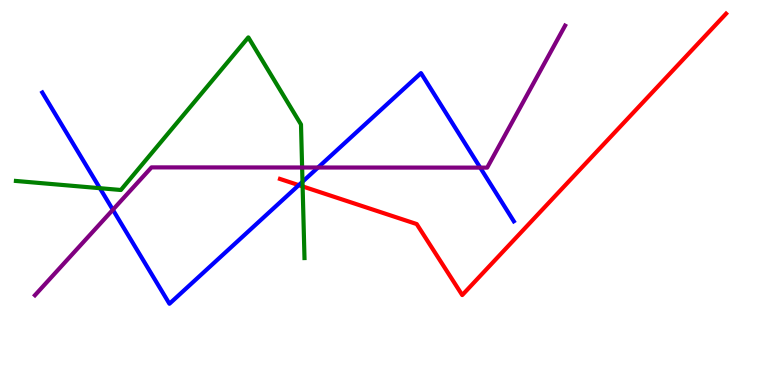[{'lines': ['blue', 'red'], 'intersections': [{'x': 3.86, 'y': 5.19}]}, {'lines': ['green', 'red'], 'intersections': [{'x': 3.9, 'y': 5.16}]}, {'lines': ['purple', 'red'], 'intersections': []}, {'lines': ['blue', 'green'], 'intersections': [{'x': 1.29, 'y': 5.11}, {'x': 3.9, 'y': 5.28}]}, {'lines': ['blue', 'purple'], 'intersections': [{'x': 1.46, 'y': 4.55}, {'x': 4.1, 'y': 5.65}, {'x': 6.2, 'y': 5.65}]}, {'lines': ['green', 'purple'], 'intersections': [{'x': 3.9, 'y': 5.65}]}]